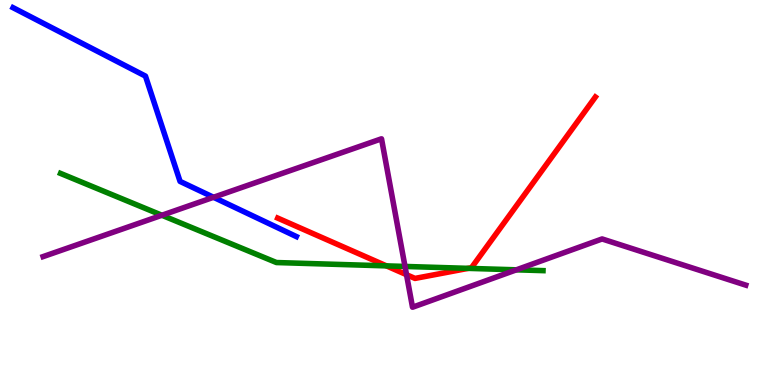[{'lines': ['blue', 'red'], 'intersections': []}, {'lines': ['green', 'red'], 'intersections': [{'x': 4.99, 'y': 3.09}, {'x': 6.04, 'y': 3.03}]}, {'lines': ['purple', 'red'], 'intersections': [{'x': 5.25, 'y': 2.87}]}, {'lines': ['blue', 'green'], 'intersections': []}, {'lines': ['blue', 'purple'], 'intersections': [{'x': 2.76, 'y': 4.88}]}, {'lines': ['green', 'purple'], 'intersections': [{'x': 2.09, 'y': 4.41}, {'x': 5.23, 'y': 3.08}, {'x': 6.66, 'y': 2.99}]}]